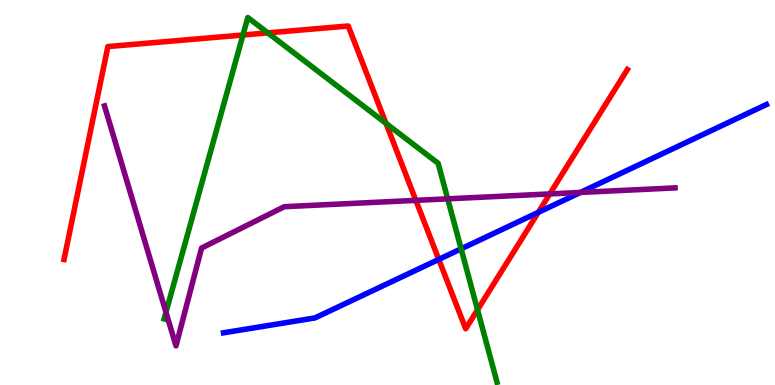[{'lines': ['blue', 'red'], 'intersections': [{'x': 5.66, 'y': 3.26}, {'x': 6.95, 'y': 4.48}]}, {'lines': ['green', 'red'], 'intersections': [{'x': 3.13, 'y': 9.09}, {'x': 3.46, 'y': 9.15}, {'x': 4.98, 'y': 6.8}, {'x': 6.16, 'y': 1.95}]}, {'lines': ['purple', 'red'], 'intersections': [{'x': 5.37, 'y': 4.8}, {'x': 7.09, 'y': 4.96}]}, {'lines': ['blue', 'green'], 'intersections': [{'x': 5.95, 'y': 3.54}]}, {'lines': ['blue', 'purple'], 'intersections': [{'x': 7.49, 'y': 5.0}]}, {'lines': ['green', 'purple'], 'intersections': [{'x': 2.14, 'y': 1.89}, {'x': 5.78, 'y': 4.84}]}]